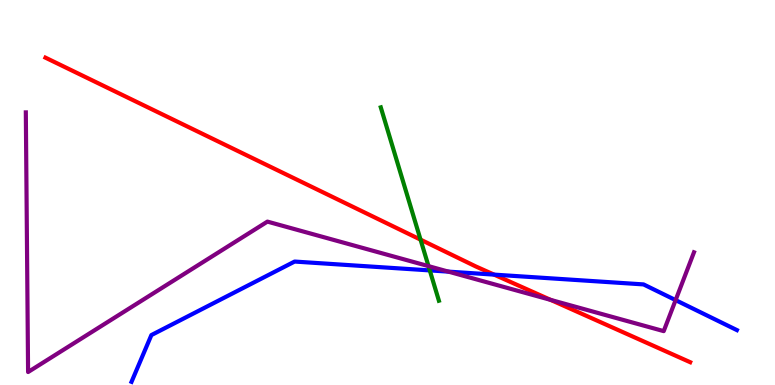[{'lines': ['blue', 'red'], 'intersections': [{'x': 6.38, 'y': 2.87}]}, {'lines': ['green', 'red'], 'intersections': [{'x': 5.43, 'y': 3.78}]}, {'lines': ['purple', 'red'], 'intersections': [{'x': 7.11, 'y': 2.21}]}, {'lines': ['blue', 'green'], 'intersections': [{'x': 5.55, 'y': 2.98}]}, {'lines': ['blue', 'purple'], 'intersections': [{'x': 5.79, 'y': 2.94}, {'x': 8.72, 'y': 2.2}]}, {'lines': ['green', 'purple'], 'intersections': [{'x': 5.53, 'y': 3.09}]}]